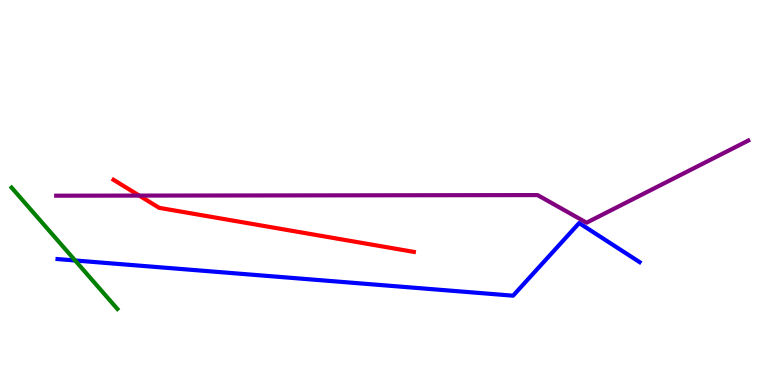[{'lines': ['blue', 'red'], 'intersections': []}, {'lines': ['green', 'red'], 'intersections': []}, {'lines': ['purple', 'red'], 'intersections': [{'x': 1.8, 'y': 4.92}]}, {'lines': ['blue', 'green'], 'intersections': [{'x': 0.969, 'y': 3.23}]}, {'lines': ['blue', 'purple'], 'intersections': []}, {'lines': ['green', 'purple'], 'intersections': []}]